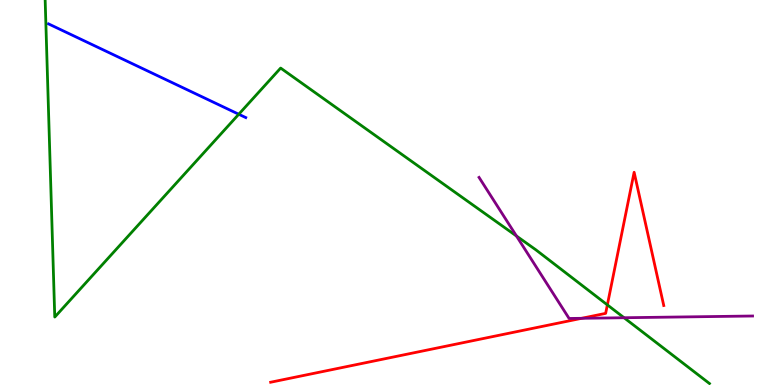[{'lines': ['blue', 'red'], 'intersections': []}, {'lines': ['green', 'red'], 'intersections': [{'x': 7.84, 'y': 2.08}]}, {'lines': ['purple', 'red'], 'intersections': [{'x': 7.51, 'y': 1.73}]}, {'lines': ['blue', 'green'], 'intersections': [{'x': 3.08, 'y': 7.03}]}, {'lines': ['blue', 'purple'], 'intersections': []}, {'lines': ['green', 'purple'], 'intersections': [{'x': 6.66, 'y': 3.87}, {'x': 8.05, 'y': 1.75}]}]